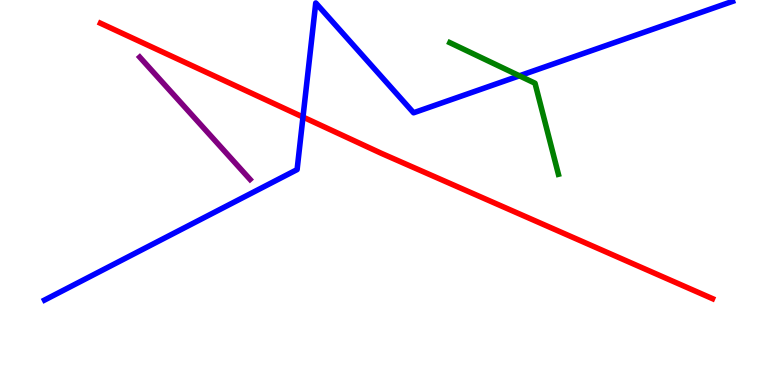[{'lines': ['blue', 'red'], 'intersections': [{'x': 3.91, 'y': 6.96}]}, {'lines': ['green', 'red'], 'intersections': []}, {'lines': ['purple', 'red'], 'intersections': []}, {'lines': ['blue', 'green'], 'intersections': [{'x': 6.7, 'y': 8.03}]}, {'lines': ['blue', 'purple'], 'intersections': []}, {'lines': ['green', 'purple'], 'intersections': []}]